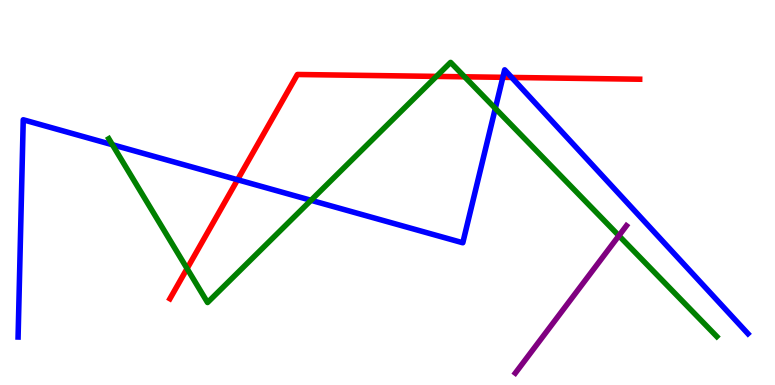[{'lines': ['blue', 'red'], 'intersections': [{'x': 3.07, 'y': 5.33}, {'x': 6.49, 'y': 7.99}, {'x': 6.6, 'y': 7.99}]}, {'lines': ['green', 'red'], 'intersections': [{'x': 2.41, 'y': 3.02}, {'x': 5.63, 'y': 8.02}, {'x': 5.99, 'y': 8.01}]}, {'lines': ['purple', 'red'], 'intersections': []}, {'lines': ['blue', 'green'], 'intersections': [{'x': 1.45, 'y': 6.24}, {'x': 4.01, 'y': 4.8}, {'x': 6.39, 'y': 7.18}]}, {'lines': ['blue', 'purple'], 'intersections': []}, {'lines': ['green', 'purple'], 'intersections': [{'x': 7.99, 'y': 3.88}]}]